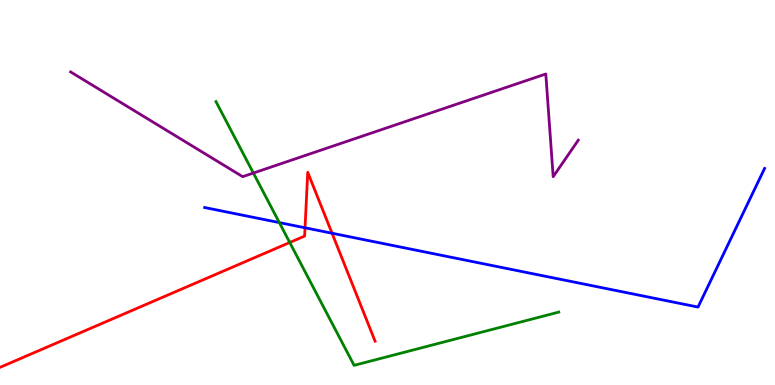[{'lines': ['blue', 'red'], 'intersections': [{'x': 3.94, 'y': 4.08}, {'x': 4.28, 'y': 3.94}]}, {'lines': ['green', 'red'], 'intersections': [{'x': 3.74, 'y': 3.7}]}, {'lines': ['purple', 'red'], 'intersections': []}, {'lines': ['blue', 'green'], 'intersections': [{'x': 3.6, 'y': 4.22}]}, {'lines': ['blue', 'purple'], 'intersections': []}, {'lines': ['green', 'purple'], 'intersections': [{'x': 3.27, 'y': 5.51}]}]